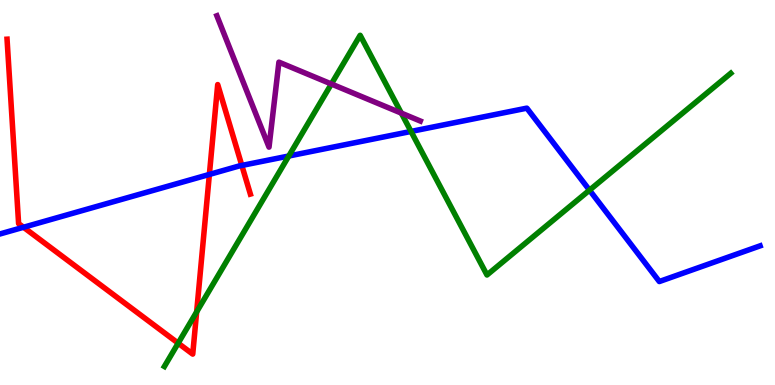[{'lines': ['blue', 'red'], 'intersections': [{'x': 0.303, 'y': 4.1}, {'x': 2.7, 'y': 5.47}, {'x': 3.12, 'y': 5.7}]}, {'lines': ['green', 'red'], 'intersections': [{'x': 2.3, 'y': 1.09}, {'x': 2.54, 'y': 1.9}]}, {'lines': ['purple', 'red'], 'intersections': []}, {'lines': ['blue', 'green'], 'intersections': [{'x': 3.73, 'y': 5.95}, {'x': 5.3, 'y': 6.59}, {'x': 7.61, 'y': 5.06}]}, {'lines': ['blue', 'purple'], 'intersections': []}, {'lines': ['green', 'purple'], 'intersections': [{'x': 4.28, 'y': 7.82}, {'x': 5.18, 'y': 7.06}]}]